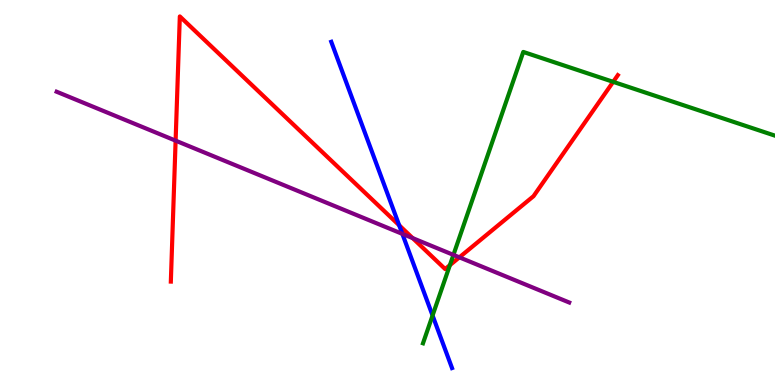[{'lines': ['blue', 'red'], 'intersections': [{'x': 5.15, 'y': 4.15}]}, {'lines': ['green', 'red'], 'intersections': [{'x': 5.81, 'y': 3.11}, {'x': 7.91, 'y': 7.87}]}, {'lines': ['purple', 'red'], 'intersections': [{'x': 2.27, 'y': 6.35}, {'x': 5.32, 'y': 3.81}, {'x': 5.93, 'y': 3.32}]}, {'lines': ['blue', 'green'], 'intersections': [{'x': 5.58, 'y': 1.81}]}, {'lines': ['blue', 'purple'], 'intersections': [{'x': 5.19, 'y': 3.93}]}, {'lines': ['green', 'purple'], 'intersections': [{'x': 5.85, 'y': 3.38}]}]